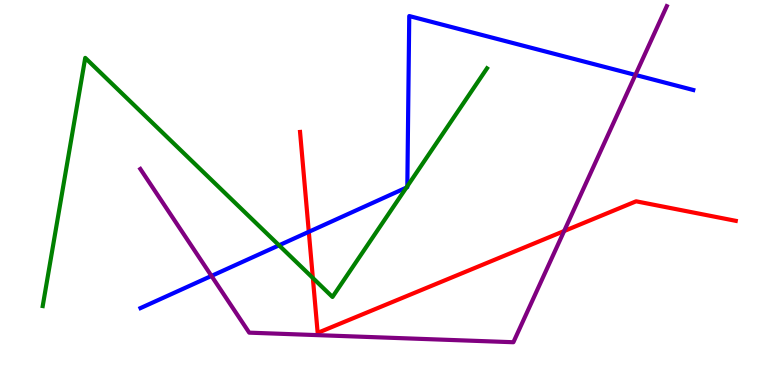[{'lines': ['blue', 'red'], 'intersections': [{'x': 3.98, 'y': 3.98}]}, {'lines': ['green', 'red'], 'intersections': [{'x': 4.04, 'y': 2.78}]}, {'lines': ['purple', 'red'], 'intersections': [{'x': 7.28, 'y': 4.0}]}, {'lines': ['blue', 'green'], 'intersections': [{'x': 3.6, 'y': 3.63}, {'x': 5.24, 'y': 5.13}, {'x': 5.26, 'y': 5.16}]}, {'lines': ['blue', 'purple'], 'intersections': [{'x': 2.73, 'y': 2.83}, {'x': 8.2, 'y': 8.05}]}, {'lines': ['green', 'purple'], 'intersections': []}]